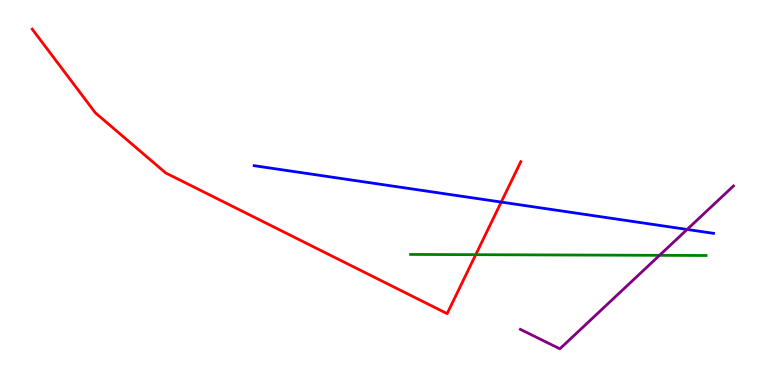[{'lines': ['blue', 'red'], 'intersections': [{'x': 6.47, 'y': 4.75}]}, {'lines': ['green', 'red'], 'intersections': [{'x': 6.14, 'y': 3.39}]}, {'lines': ['purple', 'red'], 'intersections': []}, {'lines': ['blue', 'green'], 'intersections': []}, {'lines': ['blue', 'purple'], 'intersections': [{'x': 8.87, 'y': 4.04}]}, {'lines': ['green', 'purple'], 'intersections': [{'x': 8.51, 'y': 3.37}]}]